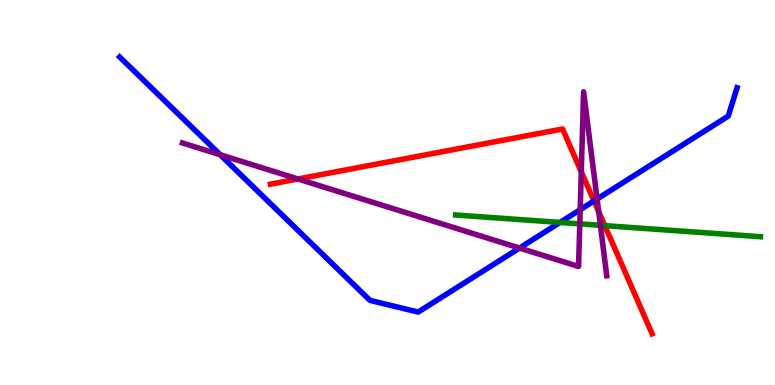[{'lines': ['blue', 'red'], 'intersections': [{'x': 7.66, 'y': 4.78}]}, {'lines': ['green', 'red'], 'intersections': [{'x': 7.8, 'y': 4.14}]}, {'lines': ['purple', 'red'], 'intersections': [{'x': 3.84, 'y': 5.35}, {'x': 7.5, 'y': 5.54}, {'x': 7.72, 'y': 4.5}]}, {'lines': ['blue', 'green'], 'intersections': [{'x': 7.23, 'y': 4.22}]}, {'lines': ['blue', 'purple'], 'intersections': [{'x': 2.84, 'y': 5.98}, {'x': 6.7, 'y': 3.56}, {'x': 7.49, 'y': 4.55}, {'x': 7.7, 'y': 4.83}]}, {'lines': ['green', 'purple'], 'intersections': [{'x': 7.48, 'y': 4.19}, {'x': 7.75, 'y': 4.15}]}]